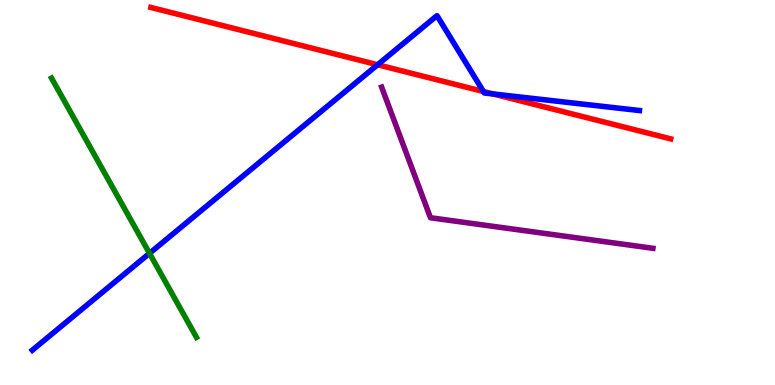[{'lines': ['blue', 'red'], 'intersections': [{'x': 4.87, 'y': 8.32}, {'x': 6.24, 'y': 7.62}, {'x': 6.36, 'y': 7.56}]}, {'lines': ['green', 'red'], 'intersections': []}, {'lines': ['purple', 'red'], 'intersections': []}, {'lines': ['blue', 'green'], 'intersections': [{'x': 1.93, 'y': 3.42}]}, {'lines': ['blue', 'purple'], 'intersections': []}, {'lines': ['green', 'purple'], 'intersections': []}]